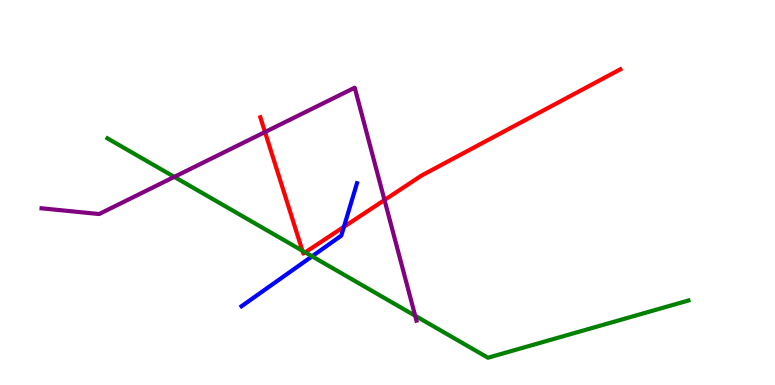[{'lines': ['blue', 'red'], 'intersections': [{'x': 4.44, 'y': 4.11}]}, {'lines': ['green', 'red'], 'intersections': [{'x': 3.9, 'y': 3.49}, {'x': 3.94, 'y': 3.45}]}, {'lines': ['purple', 'red'], 'intersections': [{'x': 3.42, 'y': 6.57}, {'x': 4.96, 'y': 4.8}]}, {'lines': ['blue', 'green'], 'intersections': [{'x': 4.03, 'y': 3.34}]}, {'lines': ['blue', 'purple'], 'intersections': []}, {'lines': ['green', 'purple'], 'intersections': [{'x': 2.25, 'y': 5.41}, {'x': 5.36, 'y': 1.8}]}]